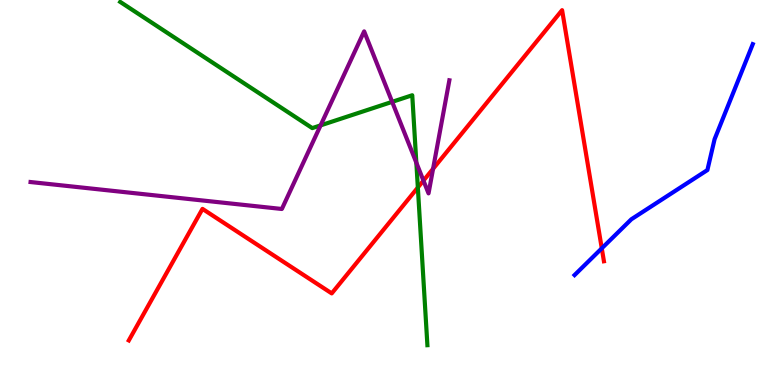[{'lines': ['blue', 'red'], 'intersections': [{'x': 7.76, 'y': 3.55}]}, {'lines': ['green', 'red'], 'intersections': [{'x': 5.39, 'y': 5.13}]}, {'lines': ['purple', 'red'], 'intersections': [{'x': 5.46, 'y': 5.31}, {'x': 5.59, 'y': 5.62}]}, {'lines': ['blue', 'green'], 'intersections': []}, {'lines': ['blue', 'purple'], 'intersections': []}, {'lines': ['green', 'purple'], 'intersections': [{'x': 4.14, 'y': 6.74}, {'x': 5.06, 'y': 7.35}, {'x': 5.37, 'y': 5.77}]}]